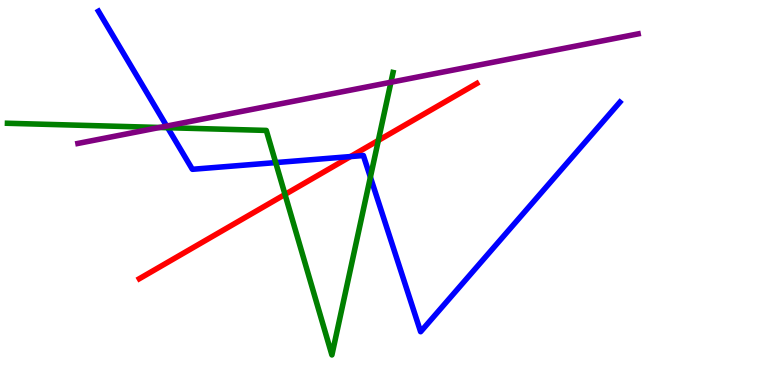[{'lines': ['blue', 'red'], 'intersections': [{'x': 4.52, 'y': 5.93}]}, {'lines': ['green', 'red'], 'intersections': [{'x': 3.68, 'y': 4.95}, {'x': 4.88, 'y': 6.35}]}, {'lines': ['purple', 'red'], 'intersections': []}, {'lines': ['blue', 'green'], 'intersections': [{'x': 2.16, 'y': 6.68}, {'x': 3.56, 'y': 5.78}, {'x': 4.78, 'y': 5.4}]}, {'lines': ['blue', 'purple'], 'intersections': [{'x': 2.15, 'y': 6.73}]}, {'lines': ['green', 'purple'], 'intersections': [{'x': 2.06, 'y': 6.69}, {'x': 5.04, 'y': 7.86}]}]